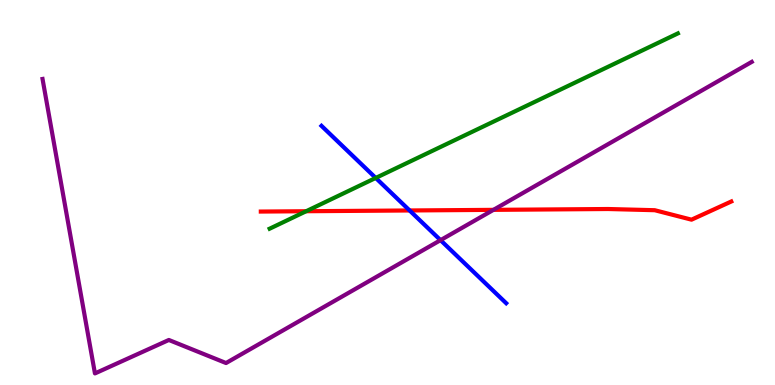[{'lines': ['blue', 'red'], 'intersections': [{'x': 5.29, 'y': 4.53}]}, {'lines': ['green', 'red'], 'intersections': [{'x': 3.95, 'y': 4.51}]}, {'lines': ['purple', 'red'], 'intersections': [{'x': 6.37, 'y': 4.55}]}, {'lines': ['blue', 'green'], 'intersections': [{'x': 4.85, 'y': 5.38}]}, {'lines': ['blue', 'purple'], 'intersections': [{'x': 5.68, 'y': 3.76}]}, {'lines': ['green', 'purple'], 'intersections': []}]